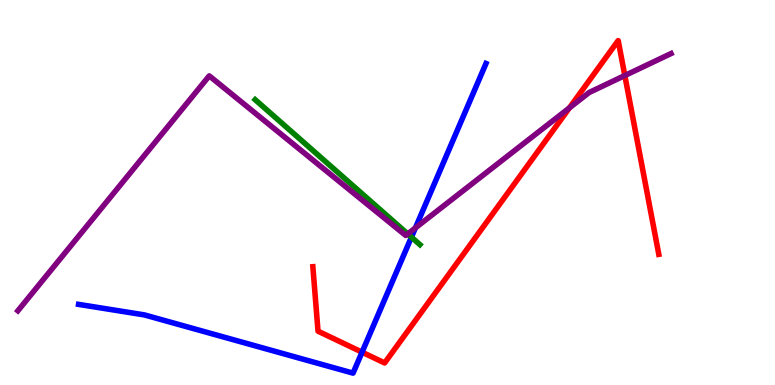[{'lines': ['blue', 'red'], 'intersections': [{'x': 4.67, 'y': 0.852}]}, {'lines': ['green', 'red'], 'intersections': []}, {'lines': ['purple', 'red'], 'intersections': [{'x': 7.35, 'y': 7.2}, {'x': 8.06, 'y': 8.04}]}, {'lines': ['blue', 'green'], 'intersections': [{'x': 5.31, 'y': 3.84}]}, {'lines': ['blue', 'purple'], 'intersections': [{'x': 5.36, 'y': 4.08}]}, {'lines': ['green', 'purple'], 'intersections': [{'x': 5.26, 'y': 3.92}]}]